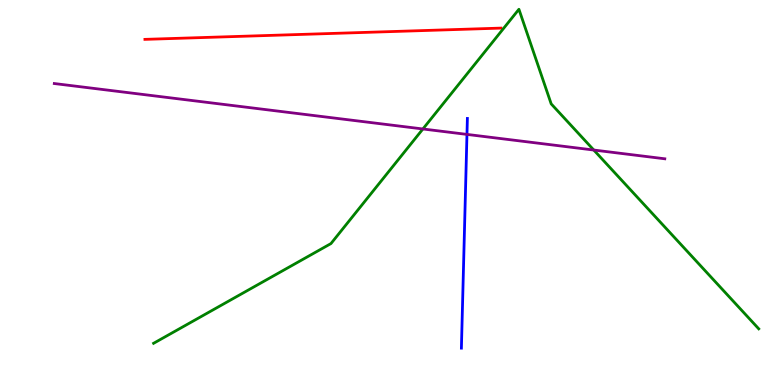[{'lines': ['blue', 'red'], 'intersections': []}, {'lines': ['green', 'red'], 'intersections': []}, {'lines': ['purple', 'red'], 'intersections': []}, {'lines': ['blue', 'green'], 'intersections': []}, {'lines': ['blue', 'purple'], 'intersections': [{'x': 6.03, 'y': 6.51}]}, {'lines': ['green', 'purple'], 'intersections': [{'x': 5.46, 'y': 6.65}, {'x': 7.66, 'y': 6.1}]}]